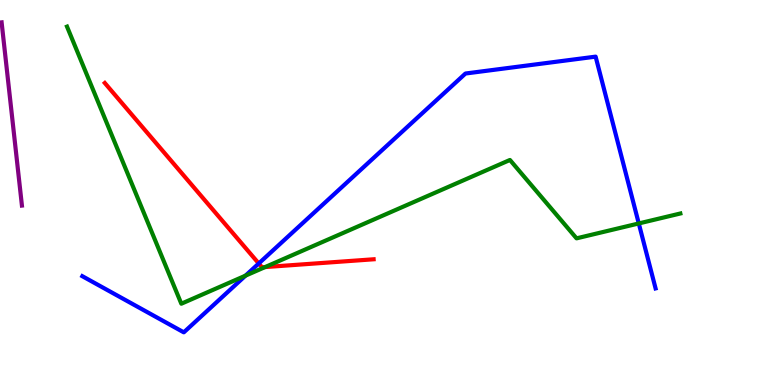[{'lines': ['blue', 'red'], 'intersections': [{'x': 3.34, 'y': 3.16}]}, {'lines': ['green', 'red'], 'intersections': [{'x': 3.42, 'y': 3.06}]}, {'lines': ['purple', 'red'], 'intersections': []}, {'lines': ['blue', 'green'], 'intersections': [{'x': 3.17, 'y': 2.84}, {'x': 8.24, 'y': 4.2}]}, {'lines': ['blue', 'purple'], 'intersections': []}, {'lines': ['green', 'purple'], 'intersections': []}]